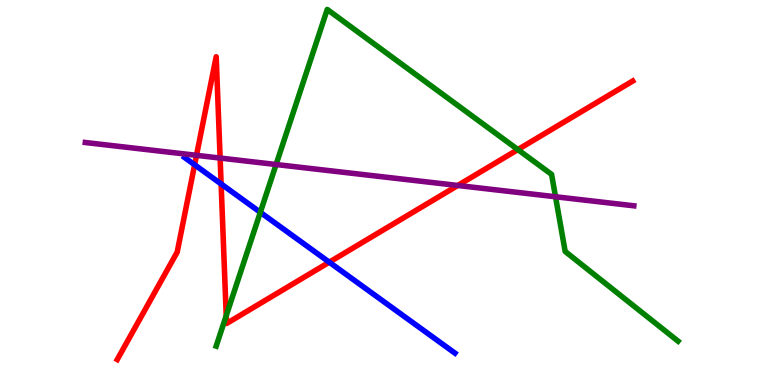[{'lines': ['blue', 'red'], 'intersections': [{'x': 2.51, 'y': 5.72}, {'x': 2.85, 'y': 5.22}, {'x': 4.25, 'y': 3.19}]}, {'lines': ['green', 'red'], 'intersections': [{'x': 2.92, 'y': 1.8}, {'x': 6.68, 'y': 6.11}]}, {'lines': ['purple', 'red'], 'intersections': [{'x': 2.54, 'y': 5.97}, {'x': 2.84, 'y': 5.89}, {'x': 5.91, 'y': 5.18}]}, {'lines': ['blue', 'green'], 'intersections': [{'x': 3.36, 'y': 4.49}]}, {'lines': ['blue', 'purple'], 'intersections': []}, {'lines': ['green', 'purple'], 'intersections': [{'x': 3.56, 'y': 5.73}, {'x': 7.17, 'y': 4.89}]}]